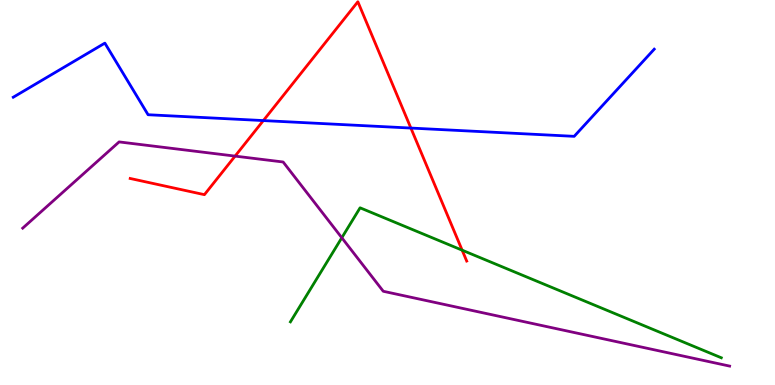[{'lines': ['blue', 'red'], 'intersections': [{'x': 3.4, 'y': 6.87}, {'x': 5.3, 'y': 6.67}]}, {'lines': ['green', 'red'], 'intersections': [{'x': 5.96, 'y': 3.5}]}, {'lines': ['purple', 'red'], 'intersections': [{'x': 3.03, 'y': 5.95}]}, {'lines': ['blue', 'green'], 'intersections': []}, {'lines': ['blue', 'purple'], 'intersections': []}, {'lines': ['green', 'purple'], 'intersections': [{'x': 4.41, 'y': 3.82}]}]